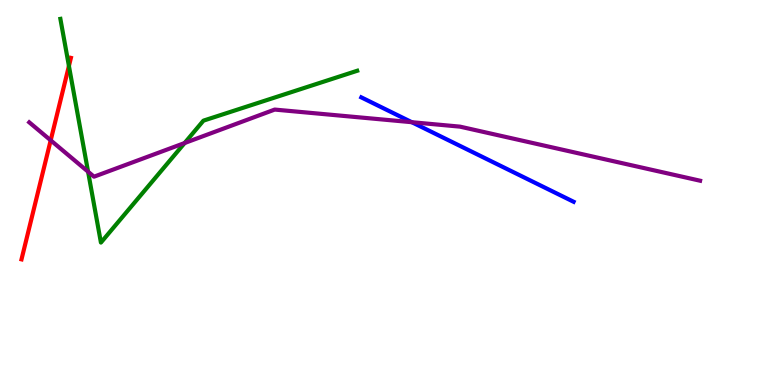[{'lines': ['blue', 'red'], 'intersections': []}, {'lines': ['green', 'red'], 'intersections': [{'x': 0.889, 'y': 8.29}]}, {'lines': ['purple', 'red'], 'intersections': [{'x': 0.654, 'y': 6.36}]}, {'lines': ['blue', 'green'], 'intersections': []}, {'lines': ['blue', 'purple'], 'intersections': [{'x': 5.31, 'y': 6.83}]}, {'lines': ['green', 'purple'], 'intersections': [{'x': 1.14, 'y': 5.54}, {'x': 2.38, 'y': 6.28}]}]